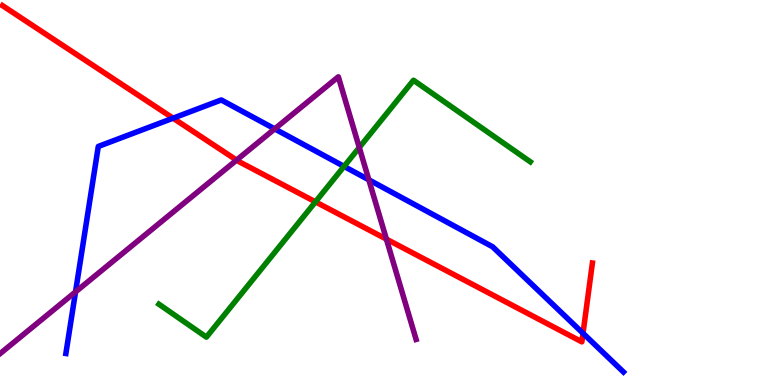[{'lines': ['blue', 'red'], 'intersections': [{'x': 2.23, 'y': 6.93}, {'x': 7.52, 'y': 1.34}]}, {'lines': ['green', 'red'], 'intersections': [{'x': 4.07, 'y': 4.76}]}, {'lines': ['purple', 'red'], 'intersections': [{'x': 3.05, 'y': 5.84}, {'x': 4.99, 'y': 3.79}]}, {'lines': ['blue', 'green'], 'intersections': [{'x': 4.44, 'y': 5.68}]}, {'lines': ['blue', 'purple'], 'intersections': [{'x': 0.975, 'y': 2.42}, {'x': 3.54, 'y': 6.65}, {'x': 4.76, 'y': 5.33}]}, {'lines': ['green', 'purple'], 'intersections': [{'x': 4.64, 'y': 6.17}]}]